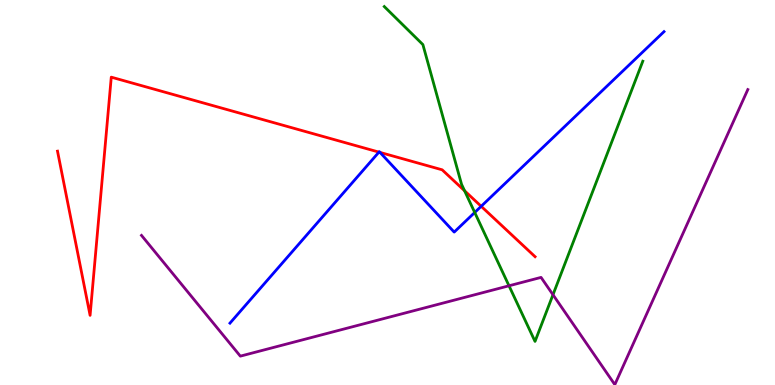[{'lines': ['blue', 'red'], 'intersections': [{'x': 4.89, 'y': 6.05}, {'x': 4.9, 'y': 6.04}, {'x': 6.21, 'y': 4.64}]}, {'lines': ['green', 'red'], 'intersections': [{'x': 5.99, 'y': 5.04}]}, {'lines': ['purple', 'red'], 'intersections': []}, {'lines': ['blue', 'green'], 'intersections': [{'x': 6.13, 'y': 4.48}]}, {'lines': ['blue', 'purple'], 'intersections': []}, {'lines': ['green', 'purple'], 'intersections': [{'x': 6.57, 'y': 2.58}, {'x': 7.14, 'y': 2.34}]}]